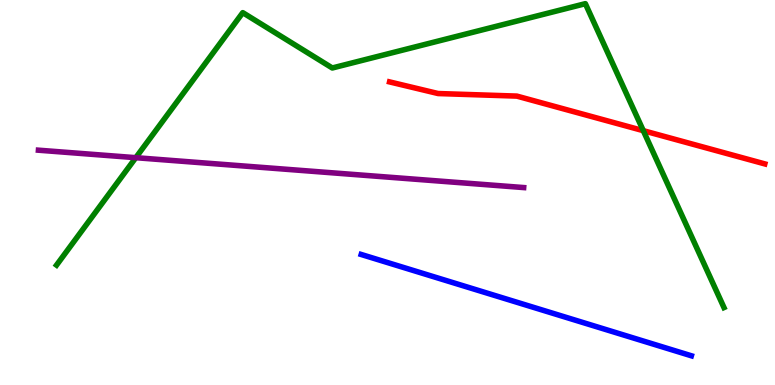[{'lines': ['blue', 'red'], 'intersections': []}, {'lines': ['green', 'red'], 'intersections': [{'x': 8.3, 'y': 6.61}]}, {'lines': ['purple', 'red'], 'intersections': []}, {'lines': ['blue', 'green'], 'intersections': []}, {'lines': ['blue', 'purple'], 'intersections': []}, {'lines': ['green', 'purple'], 'intersections': [{'x': 1.75, 'y': 5.9}]}]